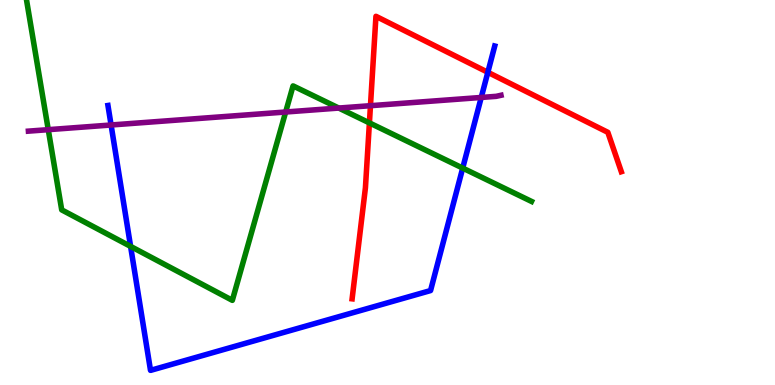[{'lines': ['blue', 'red'], 'intersections': [{'x': 6.29, 'y': 8.12}]}, {'lines': ['green', 'red'], 'intersections': [{'x': 4.77, 'y': 6.81}]}, {'lines': ['purple', 'red'], 'intersections': [{'x': 4.78, 'y': 7.25}]}, {'lines': ['blue', 'green'], 'intersections': [{'x': 1.69, 'y': 3.6}, {'x': 5.97, 'y': 5.63}]}, {'lines': ['blue', 'purple'], 'intersections': [{'x': 1.43, 'y': 6.75}, {'x': 6.21, 'y': 7.47}]}, {'lines': ['green', 'purple'], 'intersections': [{'x': 0.623, 'y': 6.63}, {'x': 3.69, 'y': 7.09}, {'x': 4.37, 'y': 7.19}]}]